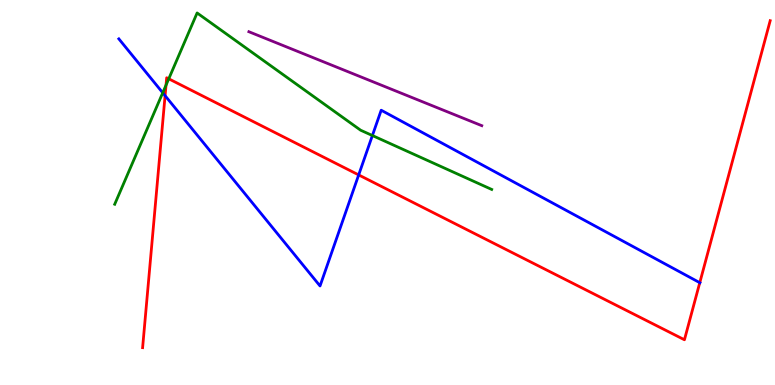[{'lines': ['blue', 'red'], 'intersections': [{'x': 2.13, 'y': 7.52}, {'x': 4.63, 'y': 5.46}, {'x': 9.03, 'y': 2.66}]}, {'lines': ['green', 'red'], 'intersections': [{'x': 2.14, 'y': 7.79}, {'x': 2.18, 'y': 7.95}]}, {'lines': ['purple', 'red'], 'intersections': []}, {'lines': ['blue', 'green'], 'intersections': [{'x': 2.1, 'y': 7.59}, {'x': 4.81, 'y': 6.48}]}, {'lines': ['blue', 'purple'], 'intersections': []}, {'lines': ['green', 'purple'], 'intersections': []}]